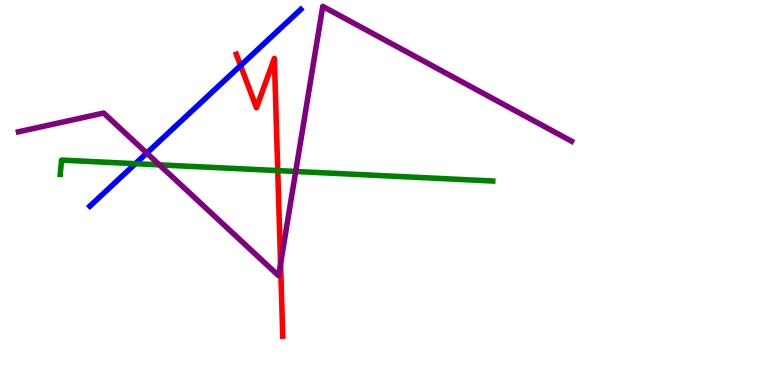[{'lines': ['blue', 'red'], 'intersections': [{'x': 3.1, 'y': 8.3}]}, {'lines': ['green', 'red'], 'intersections': [{'x': 3.58, 'y': 5.57}]}, {'lines': ['purple', 'red'], 'intersections': [{'x': 3.62, 'y': 3.15}]}, {'lines': ['blue', 'green'], 'intersections': [{'x': 1.75, 'y': 5.75}]}, {'lines': ['blue', 'purple'], 'intersections': [{'x': 1.89, 'y': 6.02}]}, {'lines': ['green', 'purple'], 'intersections': [{'x': 2.06, 'y': 5.72}, {'x': 3.82, 'y': 5.55}]}]